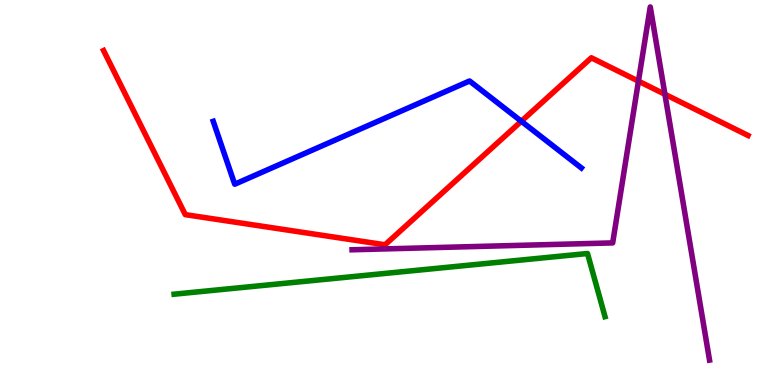[{'lines': ['blue', 'red'], 'intersections': [{'x': 6.73, 'y': 6.85}]}, {'lines': ['green', 'red'], 'intersections': []}, {'lines': ['purple', 'red'], 'intersections': [{'x': 8.24, 'y': 7.89}, {'x': 8.58, 'y': 7.55}]}, {'lines': ['blue', 'green'], 'intersections': []}, {'lines': ['blue', 'purple'], 'intersections': []}, {'lines': ['green', 'purple'], 'intersections': []}]